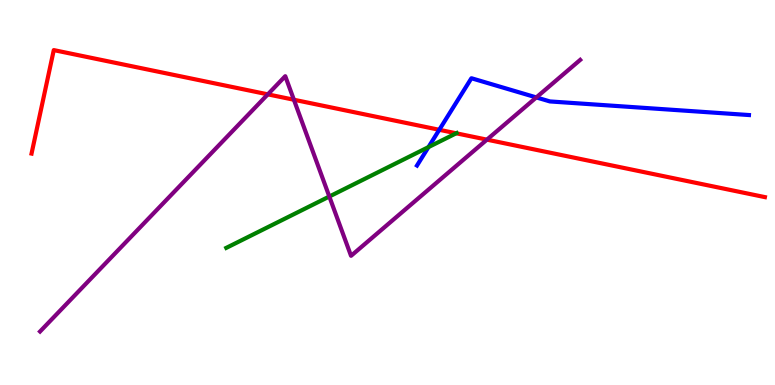[{'lines': ['blue', 'red'], 'intersections': [{'x': 5.67, 'y': 6.63}]}, {'lines': ['green', 'red'], 'intersections': [{'x': 5.89, 'y': 6.54}]}, {'lines': ['purple', 'red'], 'intersections': [{'x': 3.46, 'y': 7.55}, {'x': 3.79, 'y': 7.41}, {'x': 6.28, 'y': 6.37}]}, {'lines': ['blue', 'green'], 'intersections': [{'x': 5.53, 'y': 6.18}]}, {'lines': ['blue', 'purple'], 'intersections': [{'x': 6.92, 'y': 7.47}]}, {'lines': ['green', 'purple'], 'intersections': [{'x': 4.25, 'y': 4.9}]}]